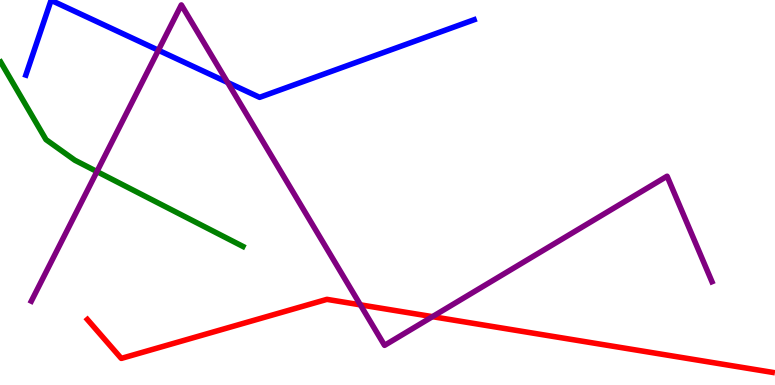[{'lines': ['blue', 'red'], 'intersections': []}, {'lines': ['green', 'red'], 'intersections': []}, {'lines': ['purple', 'red'], 'intersections': [{'x': 4.65, 'y': 2.08}, {'x': 5.58, 'y': 1.78}]}, {'lines': ['blue', 'green'], 'intersections': []}, {'lines': ['blue', 'purple'], 'intersections': [{'x': 2.04, 'y': 8.7}, {'x': 2.94, 'y': 7.86}]}, {'lines': ['green', 'purple'], 'intersections': [{'x': 1.25, 'y': 5.54}]}]